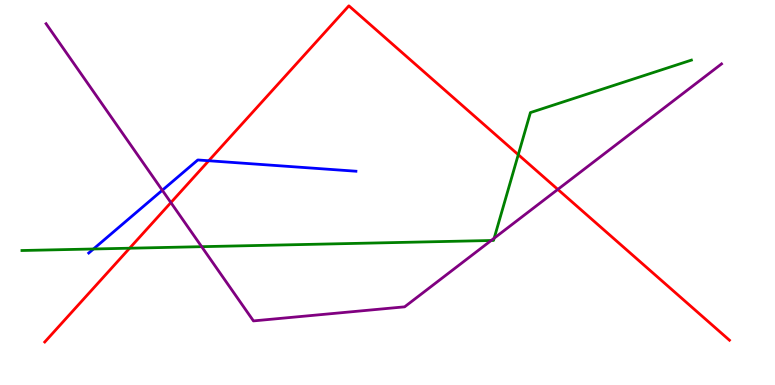[{'lines': ['blue', 'red'], 'intersections': [{'x': 2.69, 'y': 5.82}]}, {'lines': ['green', 'red'], 'intersections': [{'x': 1.67, 'y': 3.55}, {'x': 6.69, 'y': 5.98}]}, {'lines': ['purple', 'red'], 'intersections': [{'x': 2.21, 'y': 4.74}, {'x': 7.2, 'y': 5.08}]}, {'lines': ['blue', 'green'], 'intersections': [{'x': 1.21, 'y': 3.53}]}, {'lines': ['blue', 'purple'], 'intersections': [{'x': 2.09, 'y': 5.06}]}, {'lines': ['green', 'purple'], 'intersections': [{'x': 2.6, 'y': 3.59}, {'x': 6.34, 'y': 3.75}, {'x': 6.38, 'y': 3.81}]}]